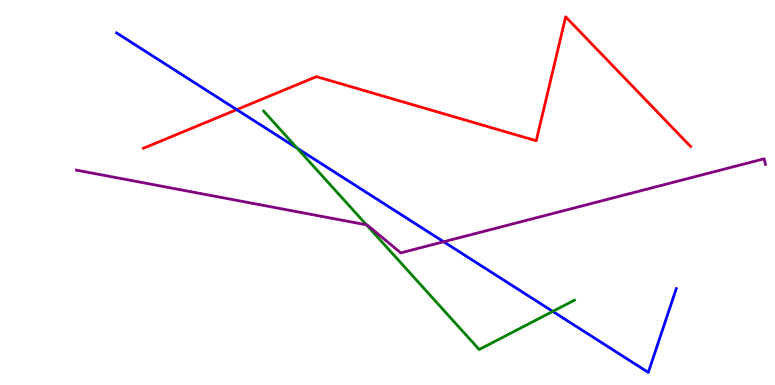[{'lines': ['blue', 'red'], 'intersections': [{'x': 3.05, 'y': 7.15}]}, {'lines': ['green', 'red'], 'intersections': []}, {'lines': ['purple', 'red'], 'intersections': []}, {'lines': ['blue', 'green'], 'intersections': [{'x': 3.84, 'y': 6.15}, {'x': 7.13, 'y': 1.91}]}, {'lines': ['blue', 'purple'], 'intersections': [{'x': 5.72, 'y': 3.72}]}, {'lines': ['green', 'purple'], 'intersections': [{'x': 4.73, 'y': 4.16}]}]